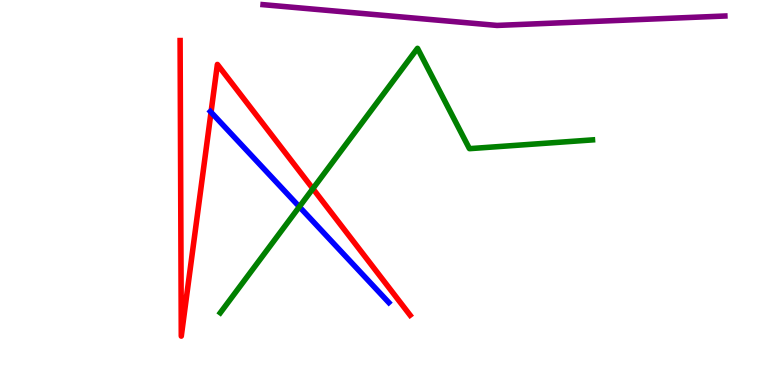[{'lines': ['blue', 'red'], 'intersections': [{'x': 2.72, 'y': 7.09}]}, {'lines': ['green', 'red'], 'intersections': [{'x': 4.04, 'y': 5.1}]}, {'lines': ['purple', 'red'], 'intersections': []}, {'lines': ['blue', 'green'], 'intersections': [{'x': 3.86, 'y': 4.63}]}, {'lines': ['blue', 'purple'], 'intersections': []}, {'lines': ['green', 'purple'], 'intersections': []}]